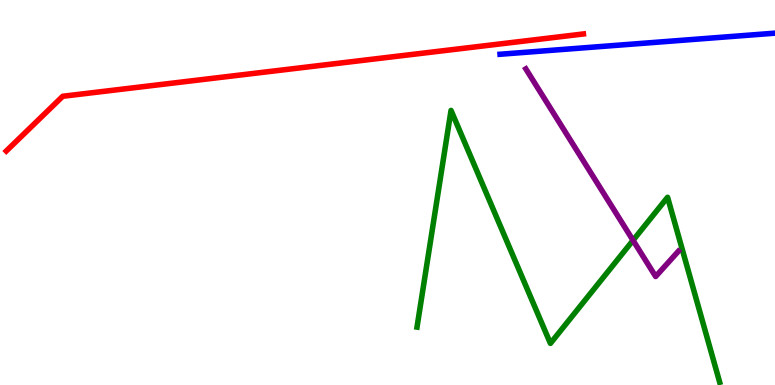[{'lines': ['blue', 'red'], 'intersections': []}, {'lines': ['green', 'red'], 'intersections': []}, {'lines': ['purple', 'red'], 'intersections': []}, {'lines': ['blue', 'green'], 'intersections': []}, {'lines': ['blue', 'purple'], 'intersections': []}, {'lines': ['green', 'purple'], 'intersections': [{'x': 8.17, 'y': 3.76}]}]